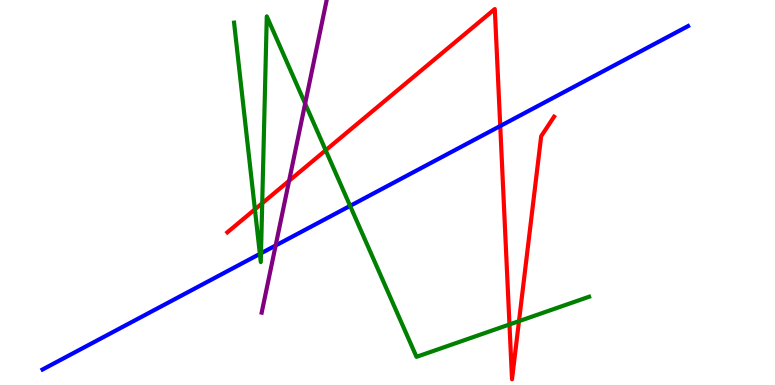[{'lines': ['blue', 'red'], 'intersections': [{'x': 6.45, 'y': 6.73}]}, {'lines': ['green', 'red'], 'intersections': [{'x': 3.29, 'y': 4.56}, {'x': 3.38, 'y': 4.72}, {'x': 4.2, 'y': 6.1}, {'x': 6.57, 'y': 1.57}, {'x': 6.7, 'y': 1.66}]}, {'lines': ['purple', 'red'], 'intersections': [{'x': 3.73, 'y': 5.3}]}, {'lines': ['blue', 'green'], 'intersections': [{'x': 3.35, 'y': 3.41}, {'x': 3.37, 'y': 3.42}, {'x': 4.52, 'y': 4.65}]}, {'lines': ['blue', 'purple'], 'intersections': [{'x': 3.56, 'y': 3.62}]}, {'lines': ['green', 'purple'], 'intersections': [{'x': 3.94, 'y': 7.31}]}]